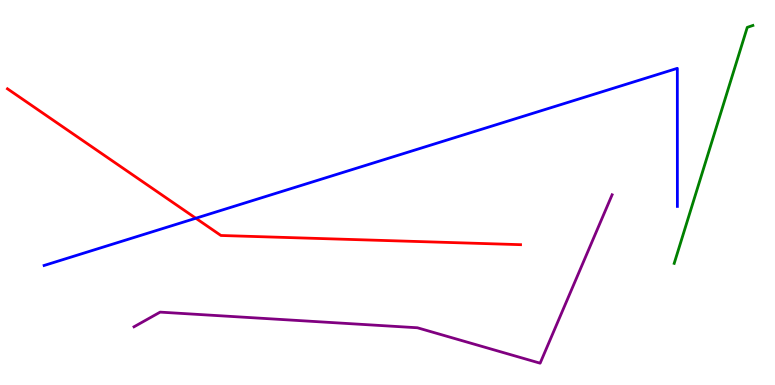[{'lines': ['blue', 'red'], 'intersections': [{'x': 2.53, 'y': 4.33}]}, {'lines': ['green', 'red'], 'intersections': []}, {'lines': ['purple', 'red'], 'intersections': []}, {'lines': ['blue', 'green'], 'intersections': []}, {'lines': ['blue', 'purple'], 'intersections': []}, {'lines': ['green', 'purple'], 'intersections': []}]